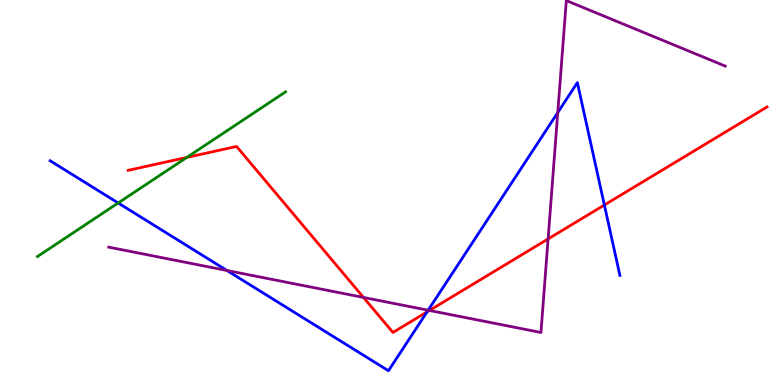[{'lines': ['blue', 'red'], 'intersections': [{'x': 5.51, 'y': 1.9}, {'x': 7.8, 'y': 4.67}]}, {'lines': ['green', 'red'], 'intersections': [{'x': 2.41, 'y': 5.91}]}, {'lines': ['purple', 'red'], 'intersections': [{'x': 4.69, 'y': 2.27}, {'x': 5.54, 'y': 1.94}, {'x': 7.07, 'y': 3.79}]}, {'lines': ['blue', 'green'], 'intersections': [{'x': 1.52, 'y': 4.73}]}, {'lines': ['blue', 'purple'], 'intersections': [{'x': 2.93, 'y': 2.97}, {'x': 5.52, 'y': 1.94}, {'x': 7.2, 'y': 7.08}]}, {'lines': ['green', 'purple'], 'intersections': []}]